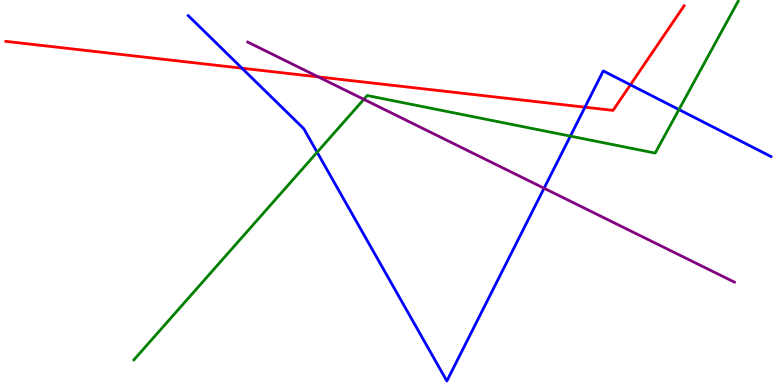[{'lines': ['blue', 'red'], 'intersections': [{'x': 3.12, 'y': 8.23}, {'x': 7.55, 'y': 7.22}, {'x': 8.13, 'y': 7.8}]}, {'lines': ['green', 'red'], 'intersections': []}, {'lines': ['purple', 'red'], 'intersections': [{'x': 4.11, 'y': 8.0}]}, {'lines': ['blue', 'green'], 'intersections': [{'x': 4.09, 'y': 6.05}, {'x': 7.36, 'y': 6.46}, {'x': 8.76, 'y': 7.15}]}, {'lines': ['blue', 'purple'], 'intersections': [{'x': 7.02, 'y': 5.11}]}, {'lines': ['green', 'purple'], 'intersections': [{'x': 4.69, 'y': 7.42}]}]